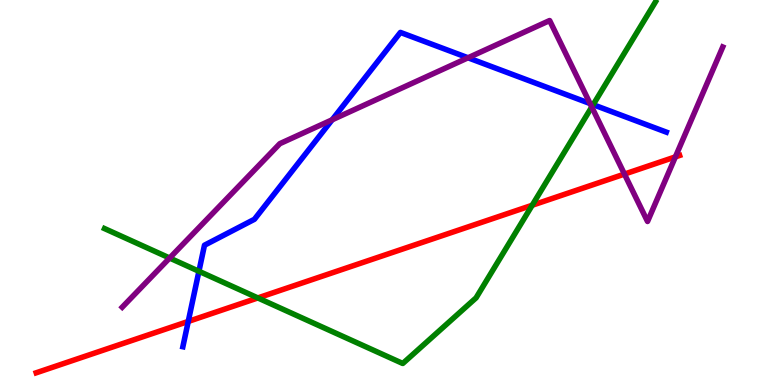[{'lines': ['blue', 'red'], 'intersections': [{'x': 2.43, 'y': 1.65}]}, {'lines': ['green', 'red'], 'intersections': [{'x': 3.33, 'y': 2.26}, {'x': 6.87, 'y': 4.67}]}, {'lines': ['purple', 'red'], 'intersections': [{'x': 8.06, 'y': 5.48}, {'x': 8.71, 'y': 5.93}]}, {'lines': ['blue', 'green'], 'intersections': [{'x': 2.57, 'y': 2.95}, {'x': 7.65, 'y': 7.28}]}, {'lines': ['blue', 'purple'], 'intersections': [{'x': 4.29, 'y': 6.89}, {'x': 6.04, 'y': 8.5}, {'x': 7.61, 'y': 7.31}]}, {'lines': ['green', 'purple'], 'intersections': [{'x': 2.19, 'y': 3.3}, {'x': 7.64, 'y': 7.22}]}]